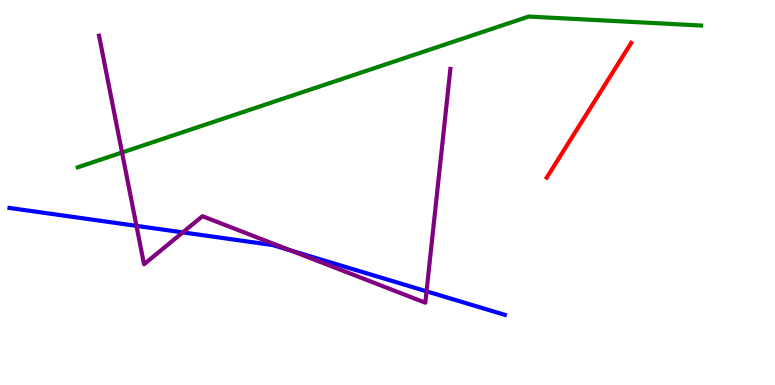[{'lines': ['blue', 'red'], 'intersections': []}, {'lines': ['green', 'red'], 'intersections': []}, {'lines': ['purple', 'red'], 'intersections': []}, {'lines': ['blue', 'green'], 'intersections': []}, {'lines': ['blue', 'purple'], 'intersections': [{'x': 1.76, 'y': 4.13}, {'x': 2.36, 'y': 3.96}, {'x': 3.75, 'y': 3.49}, {'x': 5.5, 'y': 2.43}]}, {'lines': ['green', 'purple'], 'intersections': [{'x': 1.57, 'y': 6.04}]}]